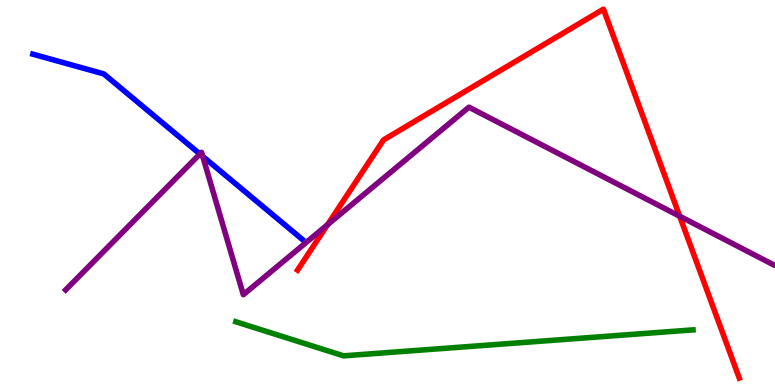[{'lines': ['blue', 'red'], 'intersections': []}, {'lines': ['green', 'red'], 'intersections': []}, {'lines': ['purple', 'red'], 'intersections': [{'x': 4.23, 'y': 4.16}, {'x': 8.77, 'y': 4.38}]}, {'lines': ['blue', 'green'], 'intersections': []}, {'lines': ['blue', 'purple'], 'intersections': [{'x': 2.58, 'y': 6.0}, {'x': 2.62, 'y': 5.94}]}, {'lines': ['green', 'purple'], 'intersections': []}]